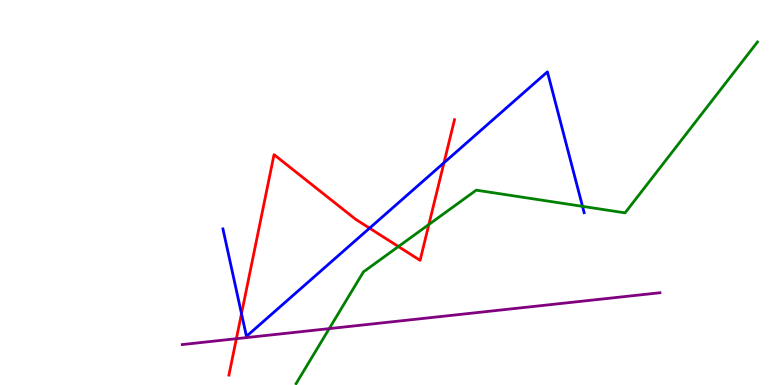[{'lines': ['blue', 'red'], 'intersections': [{'x': 3.12, 'y': 1.85}, {'x': 4.77, 'y': 4.07}, {'x': 5.73, 'y': 5.77}]}, {'lines': ['green', 'red'], 'intersections': [{'x': 5.14, 'y': 3.6}, {'x': 5.53, 'y': 4.17}]}, {'lines': ['purple', 'red'], 'intersections': [{'x': 3.05, 'y': 1.2}]}, {'lines': ['blue', 'green'], 'intersections': [{'x': 7.52, 'y': 4.64}]}, {'lines': ['blue', 'purple'], 'intersections': []}, {'lines': ['green', 'purple'], 'intersections': [{'x': 4.25, 'y': 1.46}]}]